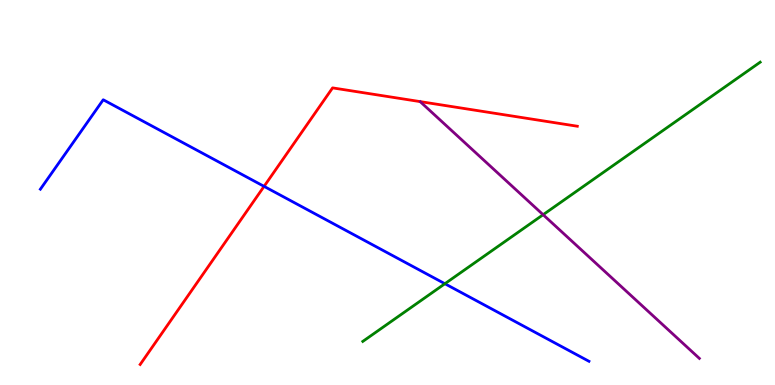[{'lines': ['blue', 'red'], 'intersections': [{'x': 3.41, 'y': 5.16}]}, {'lines': ['green', 'red'], 'intersections': []}, {'lines': ['purple', 'red'], 'intersections': []}, {'lines': ['blue', 'green'], 'intersections': [{'x': 5.74, 'y': 2.63}]}, {'lines': ['blue', 'purple'], 'intersections': []}, {'lines': ['green', 'purple'], 'intersections': [{'x': 7.01, 'y': 4.42}]}]